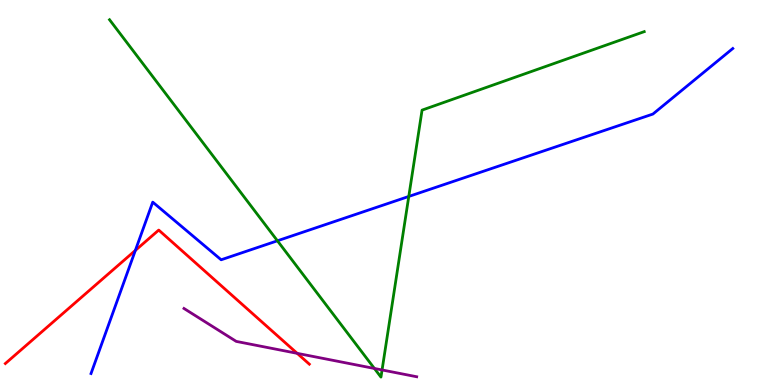[{'lines': ['blue', 'red'], 'intersections': [{'x': 1.75, 'y': 3.5}]}, {'lines': ['green', 'red'], 'intersections': []}, {'lines': ['purple', 'red'], 'intersections': [{'x': 3.83, 'y': 0.822}]}, {'lines': ['blue', 'green'], 'intersections': [{'x': 3.58, 'y': 3.75}, {'x': 5.27, 'y': 4.9}]}, {'lines': ['blue', 'purple'], 'intersections': []}, {'lines': ['green', 'purple'], 'intersections': [{'x': 4.83, 'y': 0.43}, {'x': 4.93, 'y': 0.391}]}]